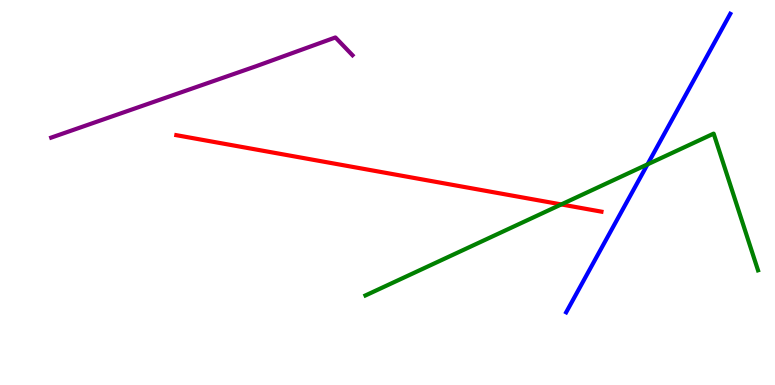[{'lines': ['blue', 'red'], 'intersections': []}, {'lines': ['green', 'red'], 'intersections': [{'x': 7.24, 'y': 4.69}]}, {'lines': ['purple', 'red'], 'intersections': []}, {'lines': ['blue', 'green'], 'intersections': [{'x': 8.35, 'y': 5.73}]}, {'lines': ['blue', 'purple'], 'intersections': []}, {'lines': ['green', 'purple'], 'intersections': []}]